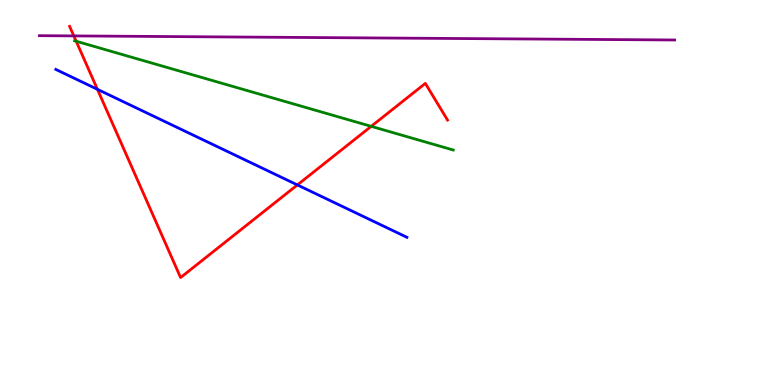[{'lines': ['blue', 'red'], 'intersections': [{'x': 1.26, 'y': 7.68}, {'x': 3.84, 'y': 5.2}]}, {'lines': ['green', 'red'], 'intersections': [{'x': 0.983, 'y': 8.93}, {'x': 4.79, 'y': 6.72}]}, {'lines': ['purple', 'red'], 'intersections': [{'x': 0.953, 'y': 9.07}]}, {'lines': ['blue', 'green'], 'intersections': []}, {'lines': ['blue', 'purple'], 'intersections': []}, {'lines': ['green', 'purple'], 'intersections': []}]